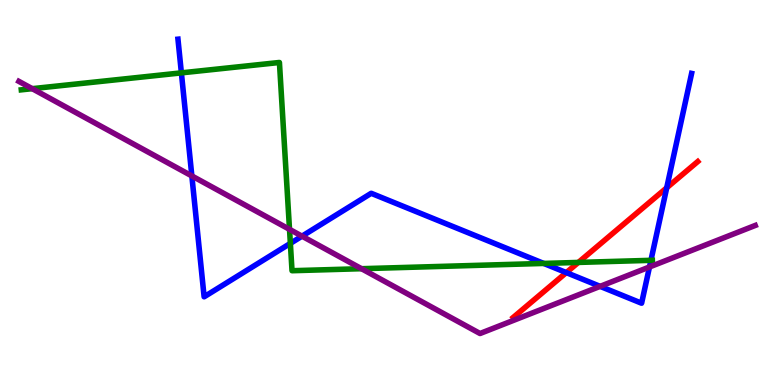[{'lines': ['blue', 'red'], 'intersections': [{'x': 7.31, 'y': 2.92}, {'x': 8.6, 'y': 5.12}]}, {'lines': ['green', 'red'], 'intersections': [{'x': 7.46, 'y': 3.18}]}, {'lines': ['purple', 'red'], 'intersections': []}, {'lines': ['blue', 'green'], 'intersections': [{'x': 2.34, 'y': 8.11}, {'x': 3.75, 'y': 3.68}, {'x': 7.02, 'y': 3.16}, {'x': 8.4, 'y': 3.24}]}, {'lines': ['blue', 'purple'], 'intersections': [{'x': 2.48, 'y': 5.43}, {'x': 3.9, 'y': 3.87}, {'x': 7.74, 'y': 2.56}, {'x': 8.38, 'y': 3.07}]}, {'lines': ['green', 'purple'], 'intersections': [{'x': 0.416, 'y': 7.7}, {'x': 3.74, 'y': 4.04}, {'x': 4.66, 'y': 3.02}]}]